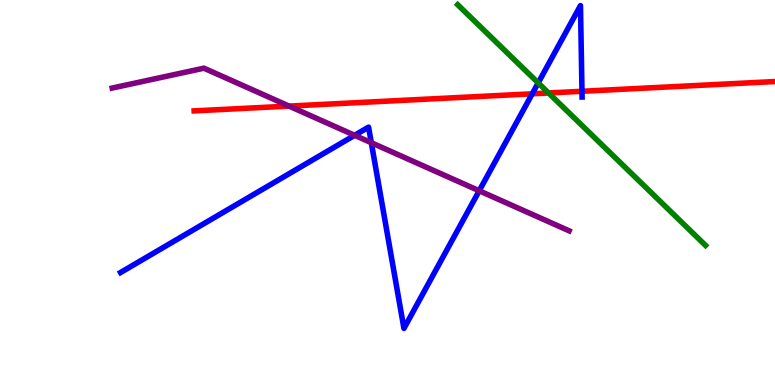[{'lines': ['blue', 'red'], 'intersections': [{'x': 6.87, 'y': 7.56}, {'x': 7.51, 'y': 7.63}]}, {'lines': ['green', 'red'], 'intersections': [{'x': 7.08, 'y': 7.59}]}, {'lines': ['purple', 'red'], 'intersections': [{'x': 3.73, 'y': 7.24}]}, {'lines': ['blue', 'green'], 'intersections': [{'x': 6.94, 'y': 7.85}]}, {'lines': ['blue', 'purple'], 'intersections': [{'x': 4.58, 'y': 6.49}, {'x': 4.79, 'y': 6.29}, {'x': 6.18, 'y': 5.04}]}, {'lines': ['green', 'purple'], 'intersections': []}]